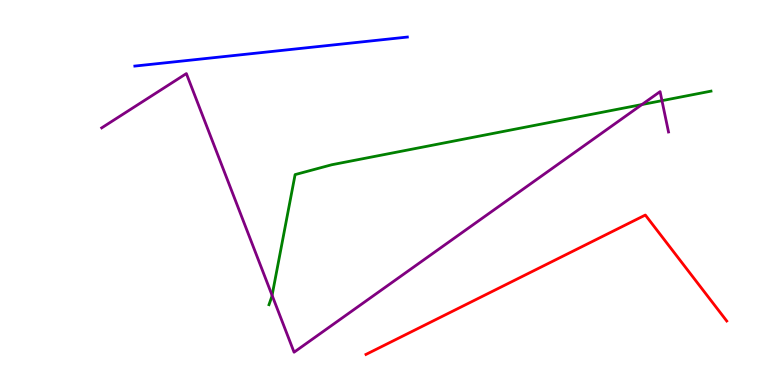[{'lines': ['blue', 'red'], 'intersections': []}, {'lines': ['green', 'red'], 'intersections': []}, {'lines': ['purple', 'red'], 'intersections': []}, {'lines': ['blue', 'green'], 'intersections': []}, {'lines': ['blue', 'purple'], 'intersections': []}, {'lines': ['green', 'purple'], 'intersections': [{'x': 3.51, 'y': 2.33}, {'x': 8.28, 'y': 7.28}, {'x': 8.54, 'y': 7.39}]}]